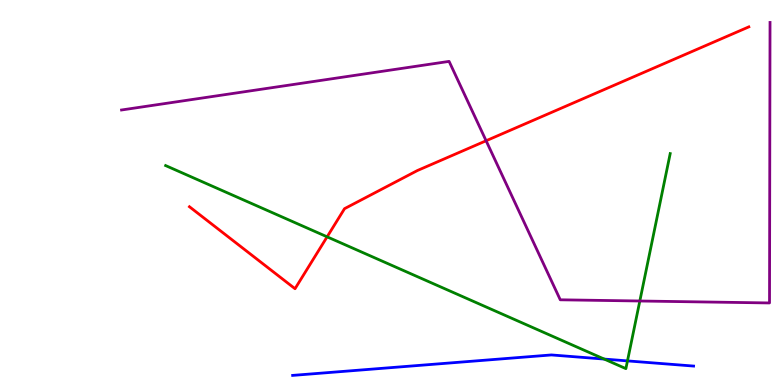[{'lines': ['blue', 'red'], 'intersections': []}, {'lines': ['green', 'red'], 'intersections': [{'x': 4.22, 'y': 3.85}]}, {'lines': ['purple', 'red'], 'intersections': [{'x': 6.27, 'y': 6.34}]}, {'lines': ['blue', 'green'], 'intersections': [{'x': 7.8, 'y': 0.673}, {'x': 8.1, 'y': 0.626}]}, {'lines': ['blue', 'purple'], 'intersections': []}, {'lines': ['green', 'purple'], 'intersections': [{'x': 8.26, 'y': 2.18}]}]